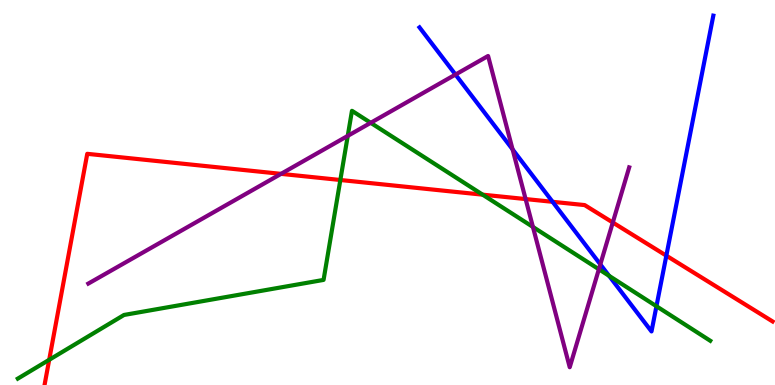[{'lines': ['blue', 'red'], 'intersections': [{'x': 7.13, 'y': 4.76}, {'x': 8.6, 'y': 3.36}]}, {'lines': ['green', 'red'], 'intersections': [{'x': 0.635, 'y': 0.654}, {'x': 4.39, 'y': 5.32}, {'x': 6.23, 'y': 4.94}]}, {'lines': ['purple', 'red'], 'intersections': [{'x': 3.63, 'y': 5.48}, {'x': 6.78, 'y': 4.83}, {'x': 7.91, 'y': 4.22}]}, {'lines': ['blue', 'green'], 'intersections': [{'x': 7.86, 'y': 2.84}, {'x': 8.47, 'y': 2.05}]}, {'lines': ['blue', 'purple'], 'intersections': [{'x': 5.88, 'y': 8.06}, {'x': 6.61, 'y': 6.12}, {'x': 7.75, 'y': 3.13}]}, {'lines': ['green', 'purple'], 'intersections': [{'x': 4.49, 'y': 6.47}, {'x': 4.78, 'y': 6.81}, {'x': 6.88, 'y': 4.11}, {'x': 7.73, 'y': 3.01}]}]